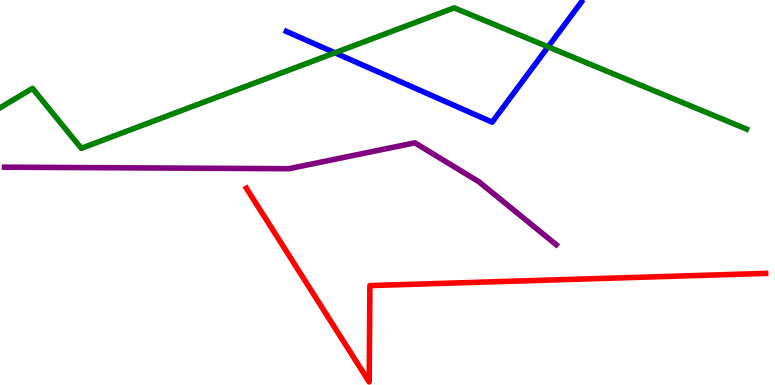[{'lines': ['blue', 'red'], 'intersections': []}, {'lines': ['green', 'red'], 'intersections': []}, {'lines': ['purple', 'red'], 'intersections': []}, {'lines': ['blue', 'green'], 'intersections': [{'x': 4.32, 'y': 8.63}, {'x': 7.07, 'y': 8.78}]}, {'lines': ['blue', 'purple'], 'intersections': []}, {'lines': ['green', 'purple'], 'intersections': []}]